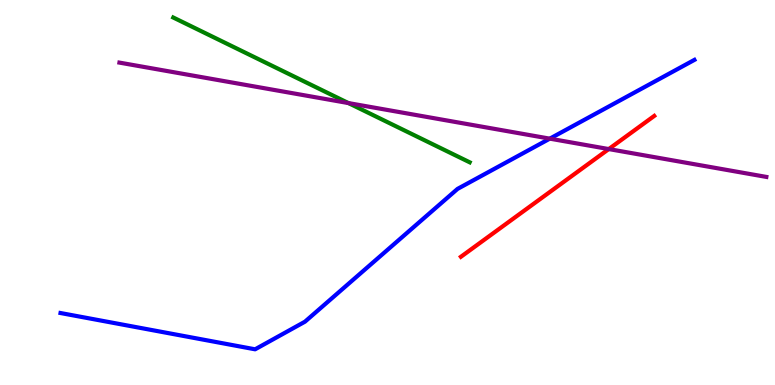[{'lines': ['blue', 'red'], 'intersections': []}, {'lines': ['green', 'red'], 'intersections': []}, {'lines': ['purple', 'red'], 'intersections': [{'x': 7.85, 'y': 6.13}]}, {'lines': ['blue', 'green'], 'intersections': []}, {'lines': ['blue', 'purple'], 'intersections': [{'x': 7.09, 'y': 6.4}]}, {'lines': ['green', 'purple'], 'intersections': [{'x': 4.5, 'y': 7.32}]}]